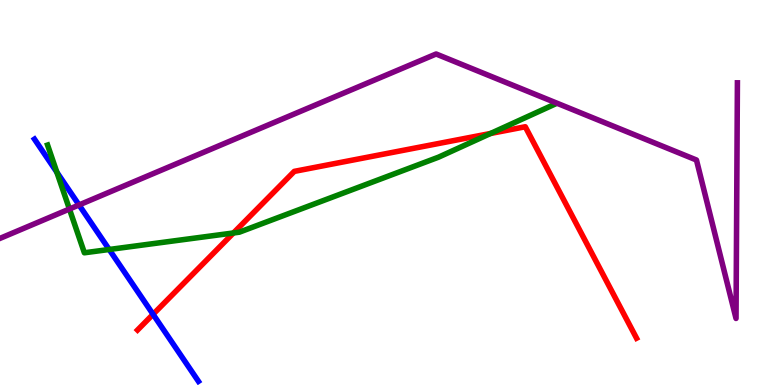[{'lines': ['blue', 'red'], 'intersections': [{'x': 1.98, 'y': 1.84}]}, {'lines': ['green', 'red'], 'intersections': [{'x': 3.01, 'y': 3.95}, {'x': 6.33, 'y': 6.53}]}, {'lines': ['purple', 'red'], 'intersections': []}, {'lines': ['blue', 'green'], 'intersections': [{'x': 0.733, 'y': 5.53}, {'x': 1.41, 'y': 3.52}]}, {'lines': ['blue', 'purple'], 'intersections': [{'x': 1.02, 'y': 4.68}]}, {'lines': ['green', 'purple'], 'intersections': [{'x': 0.896, 'y': 4.57}]}]